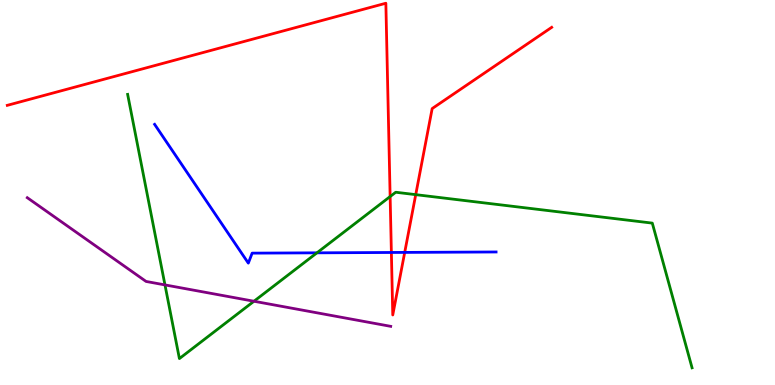[{'lines': ['blue', 'red'], 'intersections': [{'x': 5.05, 'y': 3.44}, {'x': 5.22, 'y': 3.44}]}, {'lines': ['green', 'red'], 'intersections': [{'x': 5.03, 'y': 4.89}, {'x': 5.36, 'y': 4.94}]}, {'lines': ['purple', 'red'], 'intersections': []}, {'lines': ['blue', 'green'], 'intersections': [{'x': 4.09, 'y': 3.43}]}, {'lines': ['blue', 'purple'], 'intersections': []}, {'lines': ['green', 'purple'], 'intersections': [{'x': 2.13, 'y': 2.6}, {'x': 3.28, 'y': 2.18}]}]